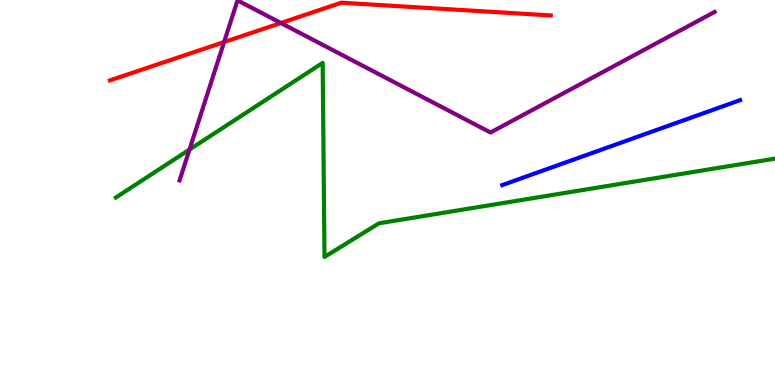[{'lines': ['blue', 'red'], 'intersections': []}, {'lines': ['green', 'red'], 'intersections': []}, {'lines': ['purple', 'red'], 'intersections': [{'x': 2.89, 'y': 8.91}, {'x': 3.62, 'y': 9.4}]}, {'lines': ['blue', 'green'], 'intersections': []}, {'lines': ['blue', 'purple'], 'intersections': []}, {'lines': ['green', 'purple'], 'intersections': [{'x': 2.45, 'y': 6.12}]}]